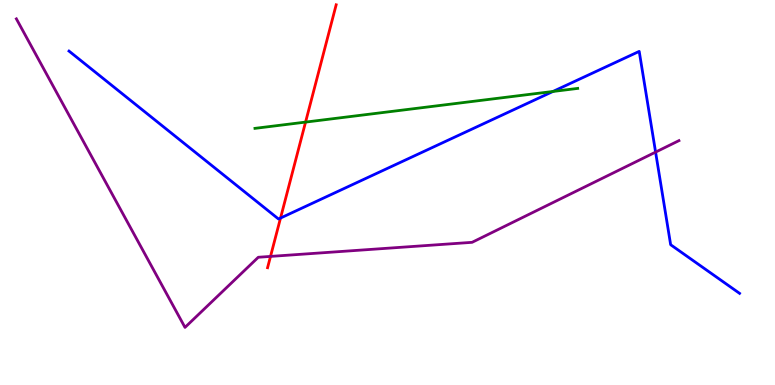[{'lines': ['blue', 'red'], 'intersections': [{'x': 3.62, 'y': 4.34}]}, {'lines': ['green', 'red'], 'intersections': [{'x': 3.94, 'y': 6.83}]}, {'lines': ['purple', 'red'], 'intersections': [{'x': 3.49, 'y': 3.34}]}, {'lines': ['blue', 'green'], 'intersections': [{'x': 7.13, 'y': 7.62}]}, {'lines': ['blue', 'purple'], 'intersections': [{'x': 8.46, 'y': 6.05}]}, {'lines': ['green', 'purple'], 'intersections': []}]